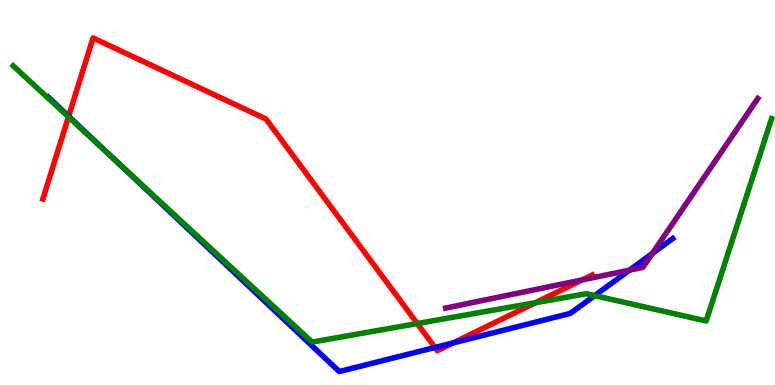[{'lines': ['blue', 'red'], 'intersections': [{'x': 0.886, 'y': 6.98}, {'x': 5.61, 'y': 0.975}, {'x': 5.85, 'y': 1.09}]}, {'lines': ['green', 'red'], 'intersections': [{'x': 0.883, 'y': 6.96}, {'x': 5.38, 'y': 1.6}, {'x': 6.91, 'y': 2.14}]}, {'lines': ['purple', 'red'], 'intersections': [{'x': 7.51, 'y': 2.73}]}, {'lines': ['blue', 'green'], 'intersections': [{'x': 1.44, 'y': 5.93}, {'x': 7.67, 'y': 2.32}]}, {'lines': ['blue', 'purple'], 'intersections': [{'x': 8.12, 'y': 2.98}, {'x': 8.42, 'y': 3.42}]}, {'lines': ['green', 'purple'], 'intersections': []}]